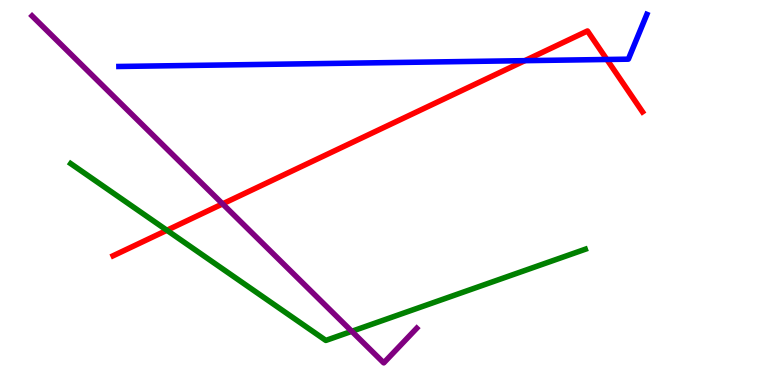[{'lines': ['blue', 'red'], 'intersections': [{'x': 6.77, 'y': 8.42}, {'x': 7.83, 'y': 8.46}]}, {'lines': ['green', 'red'], 'intersections': [{'x': 2.15, 'y': 4.02}]}, {'lines': ['purple', 'red'], 'intersections': [{'x': 2.87, 'y': 4.7}]}, {'lines': ['blue', 'green'], 'intersections': []}, {'lines': ['blue', 'purple'], 'intersections': []}, {'lines': ['green', 'purple'], 'intersections': [{'x': 4.54, 'y': 1.39}]}]